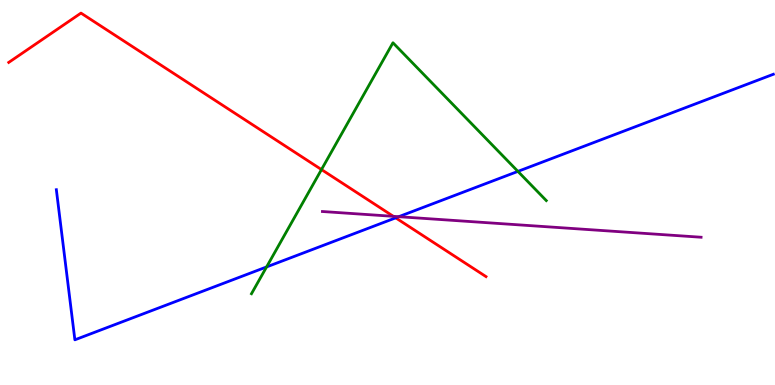[{'lines': ['blue', 'red'], 'intersections': [{'x': 5.11, 'y': 4.34}]}, {'lines': ['green', 'red'], 'intersections': [{'x': 4.15, 'y': 5.6}]}, {'lines': ['purple', 'red'], 'intersections': [{'x': 5.08, 'y': 4.38}]}, {'lines': ['blue', 'green'], 'intersections': [{'x': 3.44, 'y': 3.07}, {'x': 6.68, 'y': 5.55}]}, {'lines': ['blue', 'purple'], 'intersections': [{'x': 5.14, 'y': 4.37}]}, {'lines': ['green', 'purple'], 'intersections': []}]